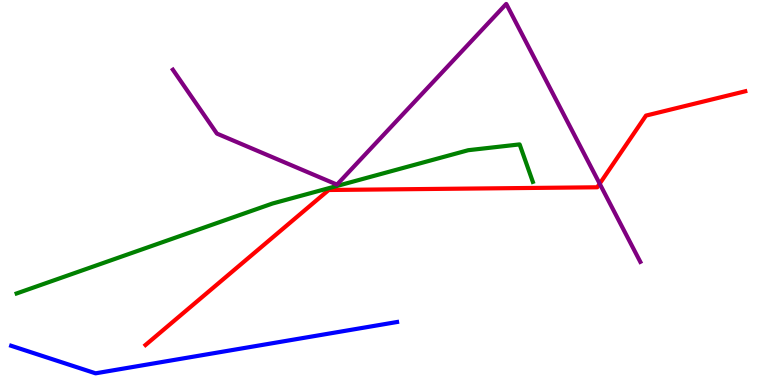[{'lines': ['blue', 'red'], 'intersections': []}, {'lines': ['green', 'red'], 'intersections': []}, {'lines': ['purple', 'red'], 'intersections': [{'x': 7.74, 'y': 5.23}]}, {'lines': ['blue', 'green'], 'intersections': []}, {'lines': ['blue', 'purple'], 'intersections': []}, {'lines': ['green', 'purple'], 'intersections': []}]